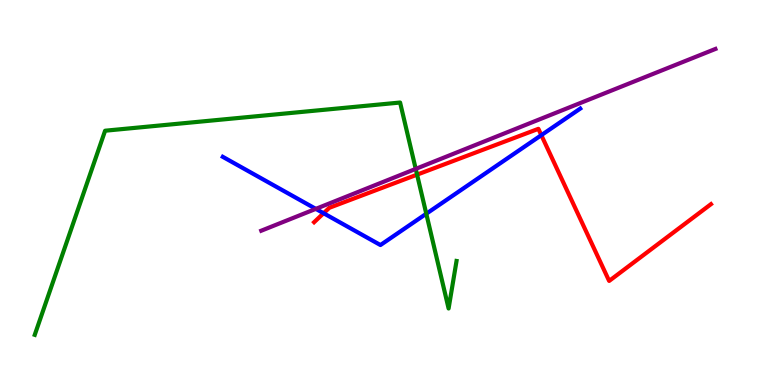[{'lines': ['blue', 'red'], 'intersections': [{'x': 4.18, 'y': 4.46}, {'x': 6.98, 'y': 6.49}]}, {'lines': ['green', 'red'], 'intersections': [{'x': 5.38, 'y': 5.46}]}, {'lines': ['purple', 'red'], 'intersections': []}, {'lines': ['blue', 'green'], 'intersections': [{'x': 5.5, 'y': 4.45}]}, {'lines': ['blue', 'purple'], 'intersections': [{'x': 4.07, 'y': 4.57}]}, {'lines': ['green', 'purple'], 'intersections': [{'x': 5.36, 'y': 5.61}]}]